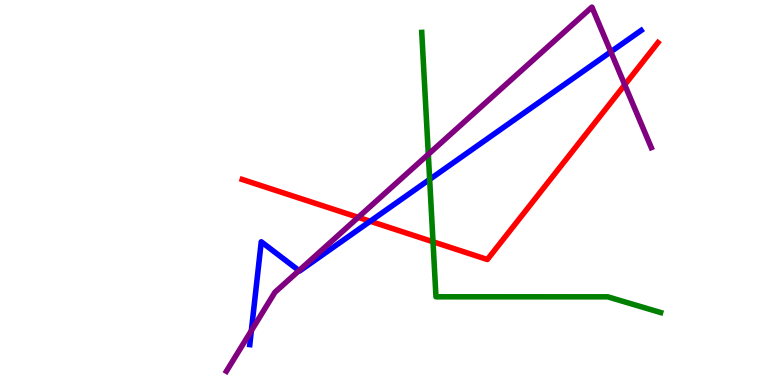[{'lines': ['blue', 'red'], 'intersections': [{'x': 4.78, 'y': 4.25}]}, {'lines': ['green', 'red'], 'intersections': [{'x': 5.59, 'y': 3.72}]}, {'lines': ['purple', 'red'], 'intersections': [{'x': 4.62, 'y': 4.35}, {'x': 8.06, 'y': 7.8}]}, {'lines': ['blue', 'green'], 'intersections': [{'x': 5.54, 'y': 5.34}]}, {'lines': ['blue', 'purple'], 'intersections': [{'x': 3.24, 'y': 1.41}, {'x': 3.86, 'y': 2.97}, {'x': 7.88, 'y': 8.65}]}, {'lines': ['green', 'purple'], 'intersections': [{'x': 5.53, 'y': 5.99}]}]